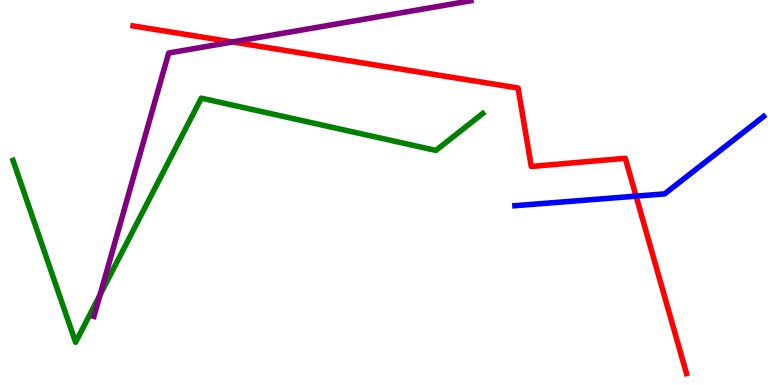[{'lines': ['blue', 'red'], 'intersections': [{'x': 8.21, 'y': 4.91}]}, {'lines': ['green', 'red'], 'intersections': []}, {'lines': ['purple', 'red'], 'intersections': [{'x': 3.0, 'y': 8.91}]}, {'lines': ['blue', 'green'], 'intersections': []}, {'lines': ['blue', 'purple'], 'intersections': []}, {'lines': ['green', 'purple'], 'intersections': [{'x': 1.29, 'y': 2.34}]}]